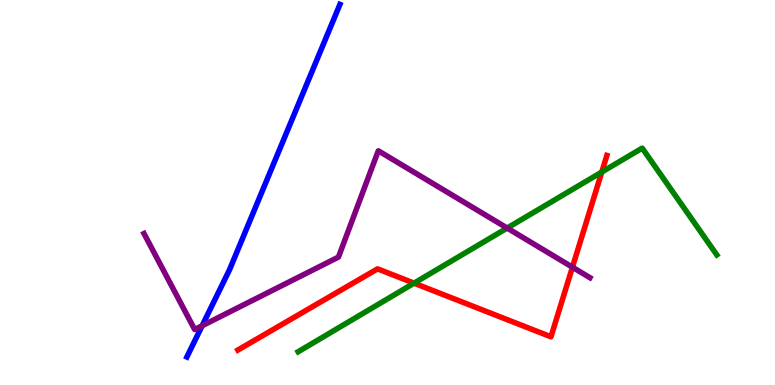[{'lines': ['blue', 'red'], 'intersections': []}, {'lines': ['green', 'red'], 'intersections': [{'x': 5.34, 'y': 2.65}, {'x': 7.76, 'y': 5.53}]}, {'lines': ['purple', 'red'], 'intersections': [{'x': 7.39, 'y': 3.06}]}, {'lines': ['blue', 'green'], 'intersections': []}, {'lines': ['blue', 'purple'], 'intersections': [{'x': 2.61, 'y': 1.54}]}, {'lines': ['green', 'purple'], 'intersections': [{'x': 6.54, 'y': 4.08}]}]